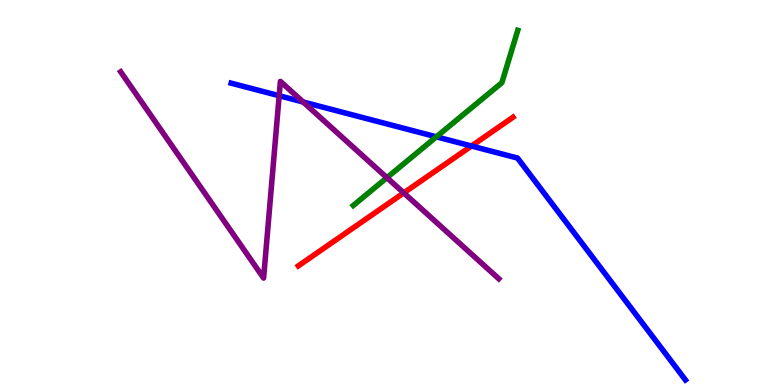[{'lines': ['blue', 'red'], 'intersections': [{'x': 6.08, 'y': 6.21}]}, {'lines': ['green', 'red'], 'intersections': []}, {'lines': ['purple', 'red'], 'intersections': [{'x': 5.21, 'y': 4.99}]}, {'lines': ['blue', 'green'], 'intersections': [{'x': 5.63, 'y': 6.45}]}, {'lines': ['blue', 'purple'], 'intersections': [{'x': 3.6, 'y': 7.51}, {'x': 3.91, 'y': 7.35}]}, {'lines': ['green', 'purple'], 'intersections': [{'x': 4.99, 'y': 5.39}]}]